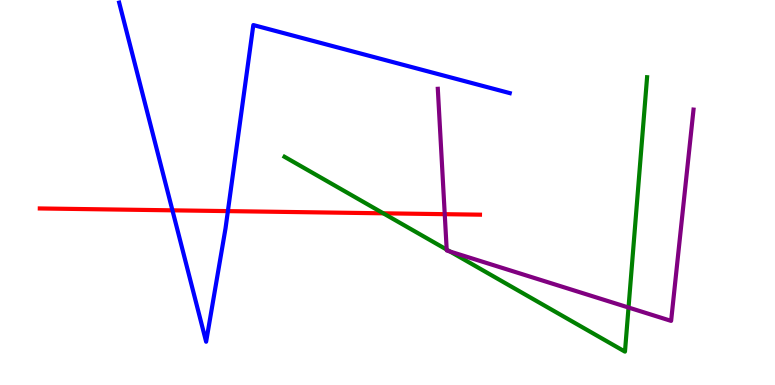[{'lines': ['blue', 'red'], 'intersections': [{'x': 2.22, 'y': 4.54}, {'x': 2.94, 'y': 4.52}]}, {'lines': ['green', 'red'], 'intersections': [{'x': 4.95, 'y': 4.46}]}, {'lines': ['purple', 'red'], 'intersections': [{'x': 5.74, 'y': 4.44}]}, {'lines': ['blue', 'green'], 'intersections': []}, {'lines': ['blue', 'purple'], 'intersections': []}, {'lines': ['green', 'purple'], 'intersections': [{'x': 5.76, 'y': 3.52}, {'x': 5.81, 'y': 3.47}, {'x': 8.11, 'y': 2.01}]}]